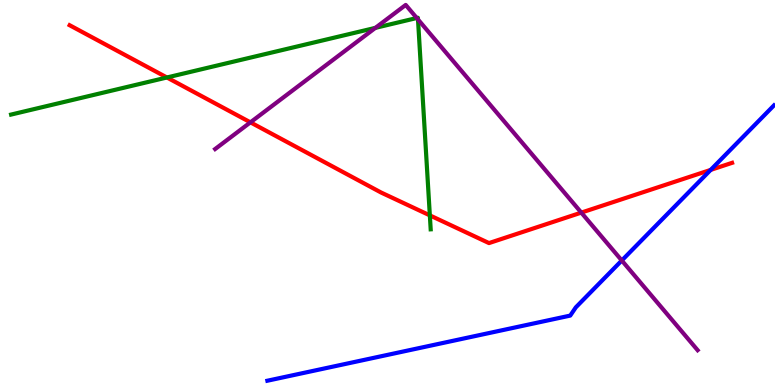[{'lines': ['blue', 'red'], 'intersections': [{'x': 9.17, 'y': 5.59}]}, {'lines': ['green', 'red'], 'intersections': [{'x': 2.15, 'y': 7.99}, {'x': 5.55, 'y': 4.41}]}, {'lines': ['purple', 'red'], 'intersections': [{'x': 3.23, 'y': 6.82}, {'x': 7.5, 'y': 4.48}]}, {'lines': ['blue', 'green'], 'intersections': []}, {'lines': ['blue', 'purple'], 'intersections': [{'x': 8.02, 'y': 3.23}]}, {'lines': ['green', 'purple'], 'intersections': [{'x': 4.84, 'y': 9.28}, {'x': 5.38, 'y': 9.53}, {'x': 5.39, 'y': 9.49}]}]